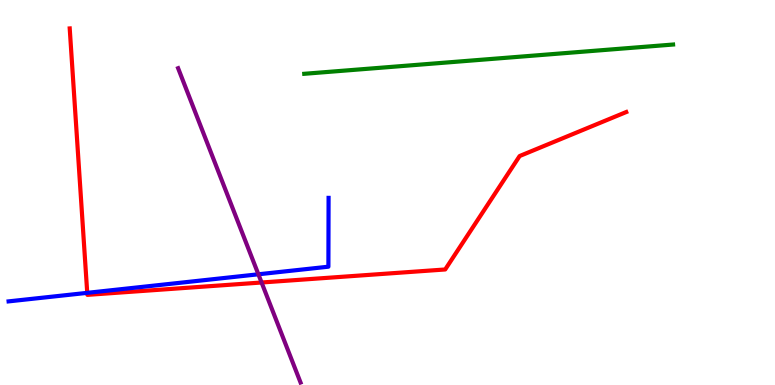[{'lines': ['blue', 'red'], 'intersections': [{'x': 1.13, 'y': 2.39}]}, {'lines': ['green', 'red'], 'intersections': []}, {'lines': ['purple', 'red'], 'intersections': [{'x': 3.38, 'y': 2.66}]}, {'lines': ['blue', 'green'], 'intersections': []}, {'lines': ['blue', 'purple'], 'intersections': [{'x': 3.33, 'y': 2.88}]}, {'lines': ['green', 'purple'], 'intersections': []}]